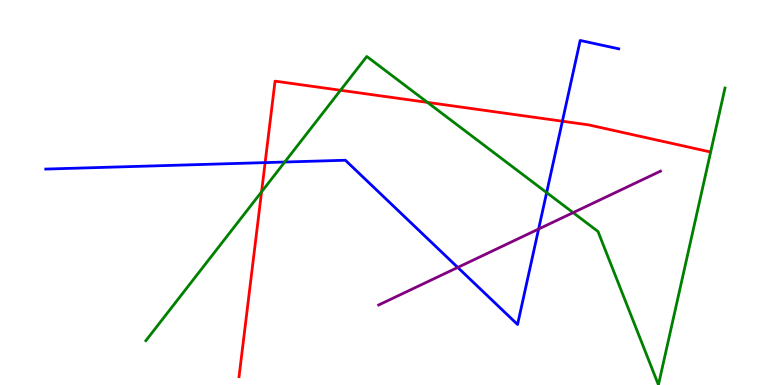[{'lines': ['blue', 'red'], 'intersections': [{'x': 3.42, 'y': 5.78}, {'x': 7.26, 'y': 6.85}]}, {'lines': ['green', 'red'], 'intersections': [{'x': 3.38, 'y': 5.02}, {'x': 4.39, 'y': 7.66}, {'x': 5.52, 'y': 7.34}]}, {'lines': ['purple', 'red'], 'intersections': []}, {'lines': ['blue', 'green'], 'intersections': [{'x': 3.67, 'y': 5.79}, {'x': 7.05, 'y': 5.0}]}, {'lines': ['blue', 'purple'], 'intersections': [{'x': 5.91, 'y': 3.05}, {'x': 6.95, 'y': 4.05}]}, {'lines': ['green', 'purple'], 'intersections': [{'x': 7.4, 'y': 4.48}]}]